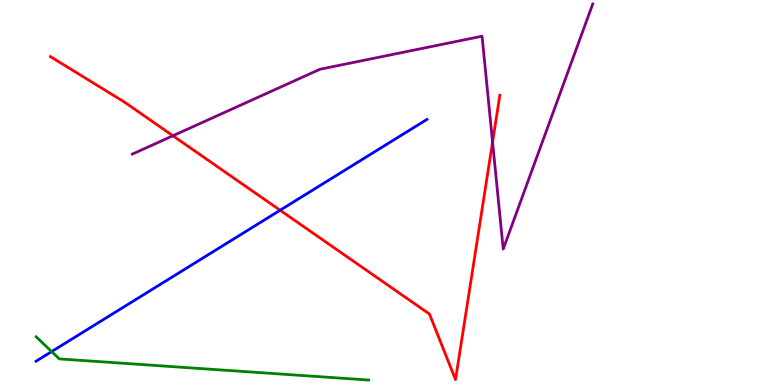[{'lines': ['blue', 'red'], 'intersections': [{'x': 3.61, 'y': 4.54}]}, {'lines': ['green', 'red'], 'intersections': []}, {'lines': ['purple', 'red'], 'intersections': [{'x': 2.23, 'y': 6.47}, {'x': 6.36, 'y': 6.31}]}, {'lines': ['blue', 'green'], 'intersections': [{'x': 0.666, 'y': 0.868}]}, {'lines': ['blue', 'purple'], 'intersections': []}, {'lines': ['green', 'purple'], 'intersections': []}]